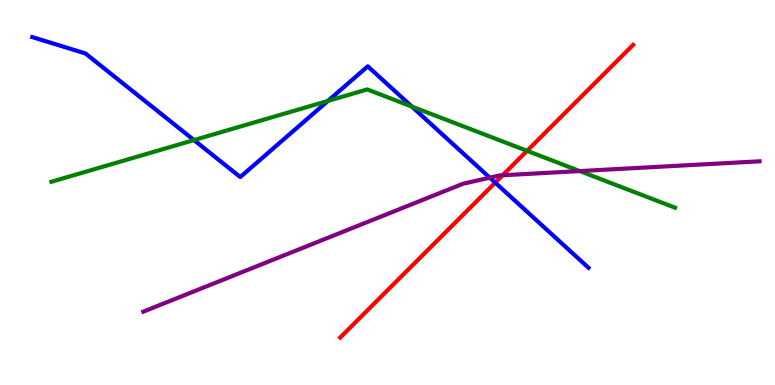[{'lines': ['blue', 'red'], 'intersections': [{'x': 6.39, 'y': 5.26}]}, {'lines': ['green', 'red'], 'intersections': [{'x': 6.8, 'y': 6.08}]}, {'lines': ['purple', 'red'], 'intersections': [{'x': 6.49, 'y': 5.45}]}, {'lines': ['blue', 'green'], 'intersections': [{'x': 2.5, 'y': 6.36}, {'x': 4.23, 'y': 7.38}, {'x': 5.31, 'y': 7.23}]}, {'lines': ['blue', 'purple'], 'intersections': [{'x': 6.32, 'y': 5.38}]}, {'lines': ['green', 'purple'], 'intersections': [{'x': 7.48, 'y': 5.56}]}]